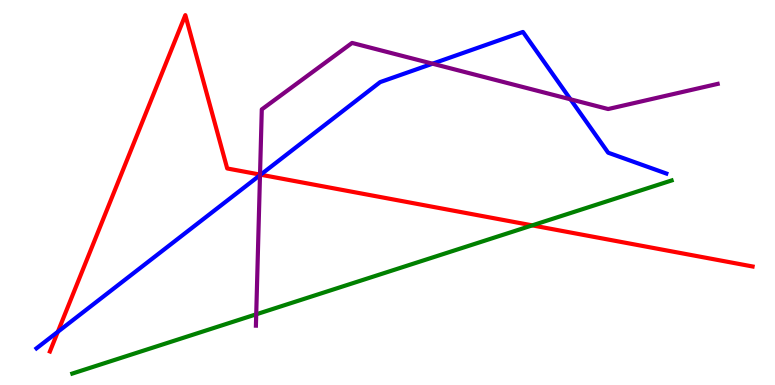[{'lines': ['blue', 'red'], 'intersections': [{'x': 0.746, 'y': 1.38}, {'x': 3.36, 'y': 5.46}]}, {'lines': ['green', 'red'], 'intersections': [{'x': 6.87, 'y': 4.15}]}, {'lines': ['purple', 'red'], 'intersections': [{'x': 3.36, 'y': 5.47}]}, {'lines': ['blue', 'green'], 'intersections': []}, {'lines': ['blue', 'purple'], 'intersections': [{'x': 3.35, 'y': 5.45}, {'x': 5.58, 'y': 8.35}, {'x': 7.36, 'y': 7.42}]}, {'lines': ['green', 'purple'], 'intersections': [{'x': 3.31, 'y': 1.84}]}]